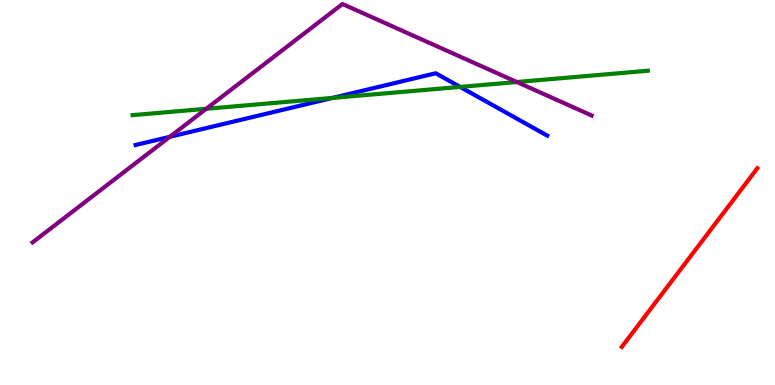[{'lines': ['blue', 'red'], 'intersections': []}, {'lines': ['green', 'red'], 'intersections': []}, {'lines': ['purple', 'red'], 'intersections': []}, {'lines': ['blue', 'green'], 'intersections': [{'x': 4.29, 'y': 7.46}, {'x': 5.94, 'y': 7.74}]}, {'lines': ['blue', 'purple'], 'intersections': [{'x': 2.19, 'y': 6.45}]}, {'lines': ['green', 'purple'], 'intersections': [{'x': 2.66, 'y': 7.17}, {'x': 6.67, 'y': 7.87}]}]